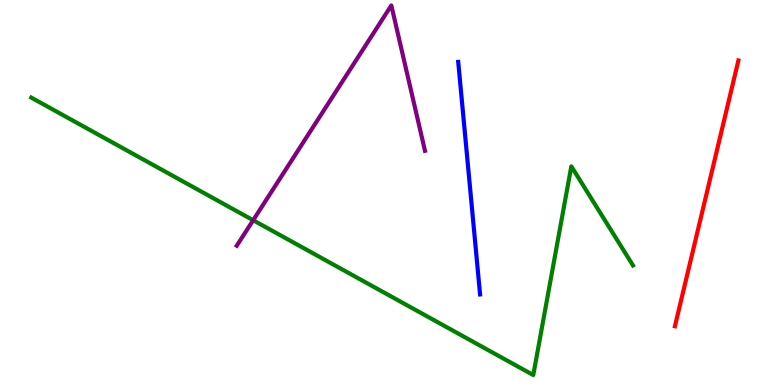[{'lines': ['blue', 'red'], 'intersections': []}, {'lines': ['green', 'red'], 'intersections': []}, {'lines': ['purple', 'red'], 'intersections': []}, {'lines': ['blue', 'green'], 'intersections': []}, {'lines': ['blue', 'purple'], 'intersections': []}, {'lines': ['green', 'purple'], 'intersections': [{'x': 3.27, 'y': 4.28}]}]